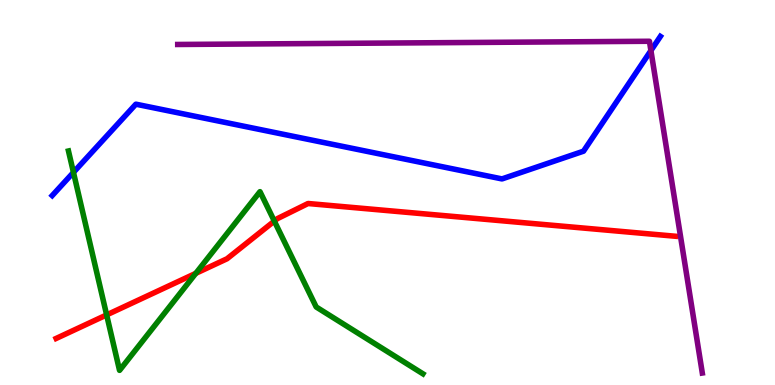[{'lines': ['blue', 'red'], 'intersections': []}, {'lines': ['green', 'red'], 'intersections': [{'x': 1.38, 'y': 1.82}, {'x': 2.53, 'y': 2.9}, {'x': 3.54, 'y': 4.26}]}, {'lines': ['purple', 'red'], 'intersections': []}, {'lines': ['blue', 'green'], 'intersections': [{'x': 0.948, 'y': 5.52}]}, {'lines': ['blue', 'purple'], 'intersections': [{'x': 8.4, 'y': 8.69}]}, {'lines': ['green', 'purple'], 'intersections': []}]